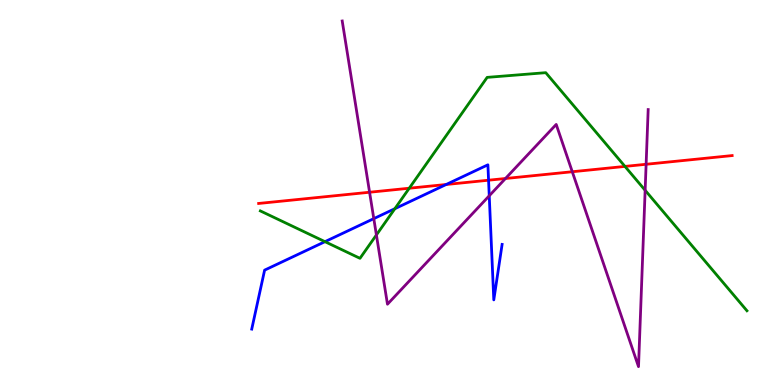[{'lines': ['blue', 'red'], 'intersections': [{'x': 5.76, 'y': 5.21}, {'x': 6.3, 'y': 5.32}]}, {'lines': ['green', 'red'], 'intersections': [{'x': 5.28, 'y': 5.11}, {'x': 8.06, 'y': 5.68}]}, {'lines': ['purple', 'red'], 'intersections': [{'x': 4.77, 'y': 5.01}, {'x': 6.52, 'y': 5.36}, {'x': 7.38, 'y': 5.54}, {'x': 8.34, 'y': 5.73}]}, {'lines': ['blue', 'green'], 'intersections': [{'x': 4.19, 'y': 3.72}, {'x': 5.09, 'y': 4.58}]}, {'lines': ['blue', 'purple'], 'intersections': [{'x': 4.82, 'y': 4.32}, {'x': 6.31, 'y': 4.91}]}, {'lines': ['green', 'purple'], 'intersections': [{'x': 4.86, 'y': 3.9}, {'x': 8.32, 'y': 5.06}]}]